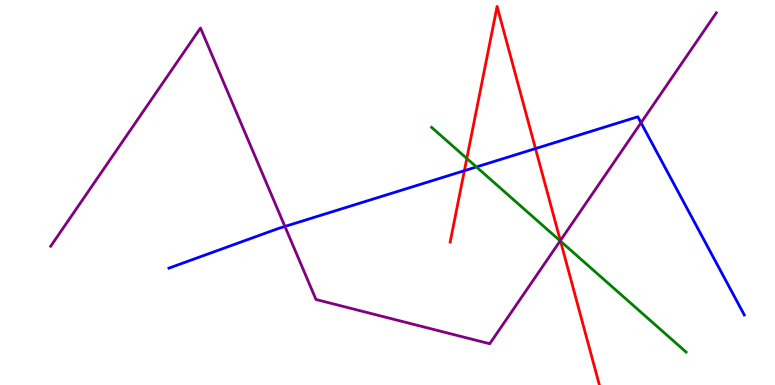[{'lines': ['blue', 'red'], 'intersections': [{'x': 5.99, 'y': 5.57}, {'x': 6.91, 'y': 6.14}]}, {'lines': ['green', 'red'], 'intersections': [{'x': 6.02, 'y': 5.88}, {'x': 7.23, 'y': 3.74}]}, {'lines': ['purple', 'red'], 'intersections': [{'x': 7.23, 'y': 3.75}]}, {'lines': ['blue', 'green'], 'intersections': [{'x': 6.15, 'y': 5.66}]}, {'lines': ['blue', 'purple'], 'intersections': [{'x': 3.68, 'y': 4.12}, {'x': 8.27, 'y': 6.81}]}, {'lines': ['green', 'purple'], 'intersections': [{'x': 7.23, 'y': 3.74}]}]